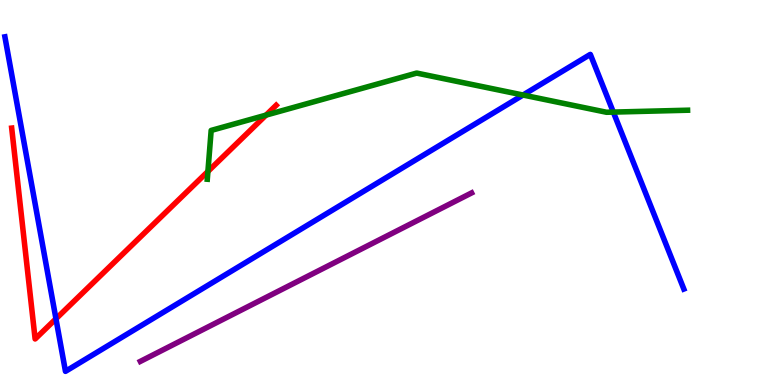[{'lines': ['blue', 'red'], 'intersections': [{'x': 0.722, 'y': 1.72}]}, {'lines': ['green', 'red'], 'intersections': [{'x': 2.68, 'y': 5.55}, {'x': 3.43, 'y': 7.01}]}, {'lines': ['purple', 'red'], 'intersections': []}, {'lines': ['blue', 'green'], 'intersections': [{'x': 6.75, 'y': 7.53}, {'x': 7.91, 'y': 7.09}]}, {'lines': ['blue', 'purple'], 'intersections': []}, {'lines': ['green', 'purple'], 'intersections': []}]